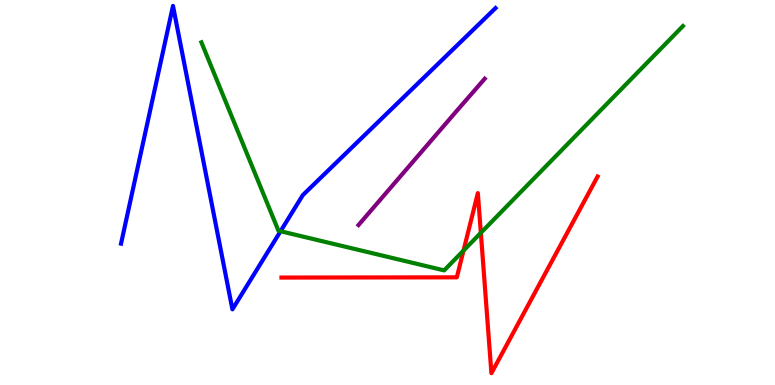[{'lines': ['blue', 'red'], 'intersections': []}, {'lines': ['green', 'red'], 'intersections': [{'x': 5.98, 'y': 3.49}, {'x': 6.2, 'y': 3.95}]}, {'lines': ['purple', 'red'], 'intersections': []}, {'lines': ['blue', 'green'], 'intersections': [{'x': 3.62, 'y': 3.99}]}, {'lines': ['blue', 'purple'], 'intersections': []}, {'lines': ['green', 'purple'], 'intersections': []}]